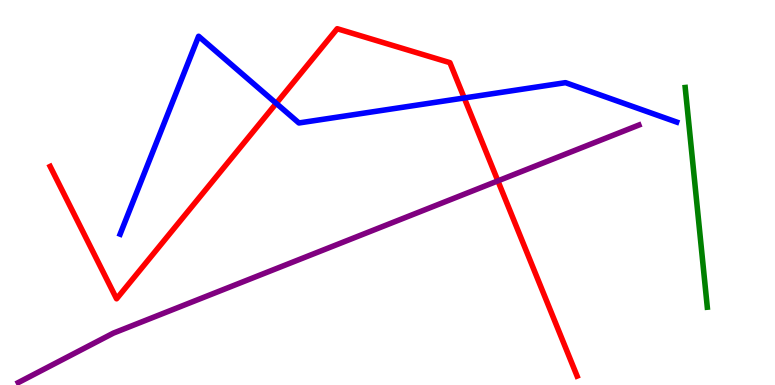[{'lines': ['blue', 'red'], 'intersections': [{'x': 3.56, 'y': 7.32}, {'x': 5.99, 'y': 7.46}]}, {'lines': ['green', 'red'], 'intersections': []}, {'lines': ['purple', 'red'], 'intersections': [{'x': 6.42, 'y': 5.3}]}, {'lines': ['blue', 'green'], 'intersections': []}, {'lines': ['blue', 'purple'], 'intersections': []}, {'lines': ['green', 'purple'], 'intersections': []}]